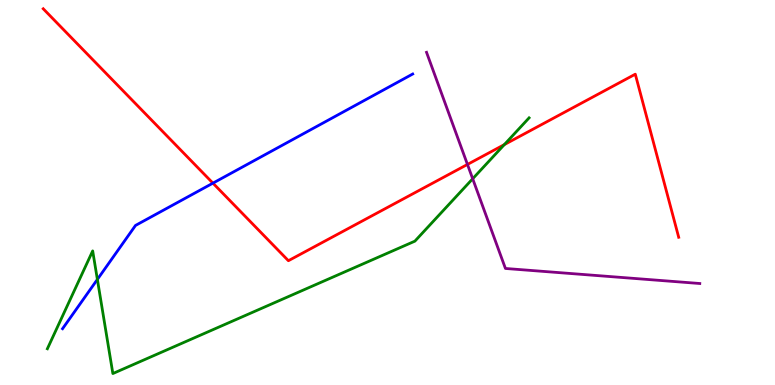[{'lines': ['blue', 'red'], 'intersections': [{'x': 2.75, 'y': 5.24}]}, {'lines': ['green', 'red'], 'intersections': [{'x': 6.51, 'y': 6.24}]}, {'lines': ['purple', 'red'], 'intersections': [{'x': 6.03, 'y': 5.73}]}, {'lines': ['blue', 'green'], 'intersections': [{'x': 1.26, 'y': 2.74}]}, {'lines': ['blue', 'purple'], 'intersections': []}, {'lines': ['green', 'purple'], 'intersections': [{'x': 6.1, 'y': 5.36}]}]